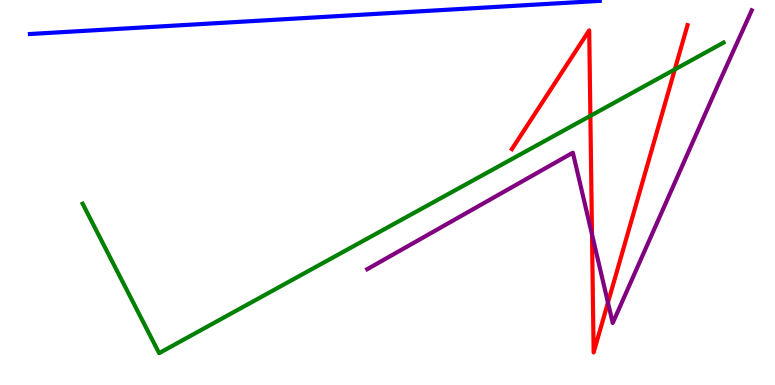[{'lines': ['blue', 'red'], 'intersections': []}, {'lines': ['green', 'red'], 'intersections': [{'x': 7.62, 'y': 6.99}, {'x': 8.71, 'y': 8.2}]}, {'lines': ['purple', 'red'], 'intersections': [{'x': 7.64, 'y': 3.91}, {'x': 7.84, 'y': 2.14}]}, {'lines': ['blue', 'green'], 'intersections': []}, {'lines': ['blue', 'purple'], 'intersections': []}, {'lines': ['green', 'purple'], 'intersections': []}]